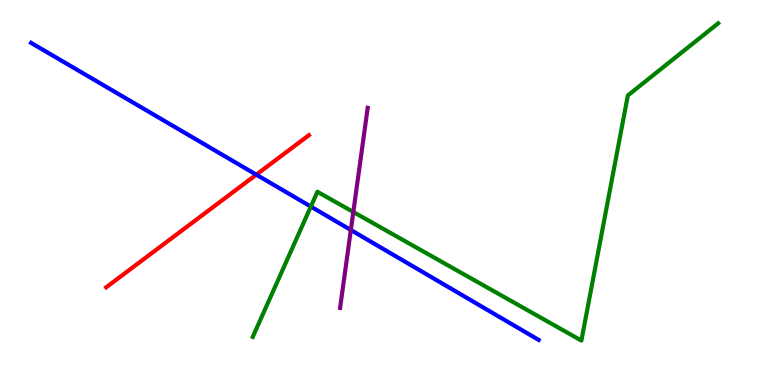[{'lines': ['blue', 'red'], 'intersections': [{'x': 3.31, 'y': 5.46}]}, {'lines': ['green', 'red'], 'intersections': []}, {'lines': ['purple', 'red'], 'intersections': []}, {'lines': ['blue', 'green'], 'intersections': [{'x': 4.01, 'y': 4.63}]}, {'lines': ['blue', 'purple'], 'intersections': [{'x': 4.53, 'y': 4.03}]}, {'lines': ['green', 'purple'], 'intersections': [{'x': 4.56, 'y': 4.49}]}]